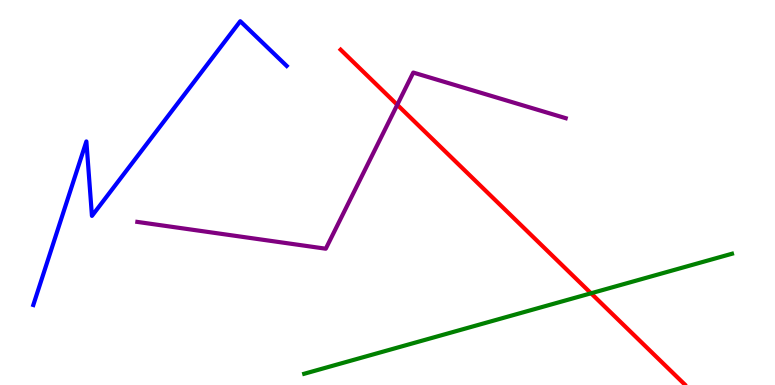[{'lines': ['blue', 'red'], 'intersections': []}, {'lines': ['green', 'red'], 'intersections': [{'x': 7.63, 'y': 2.38}]}, {'lines': ['purple', 'red'], 'intersections': [{'x': 5.13, 'y': 7.28}]}, {'lines': ['blue', 'green'], 'intersections': []}, {'lines': ['blue', 'purple'], 'intersections': []}, {'lines': ['green', 'purple'], 'intersections': []}]